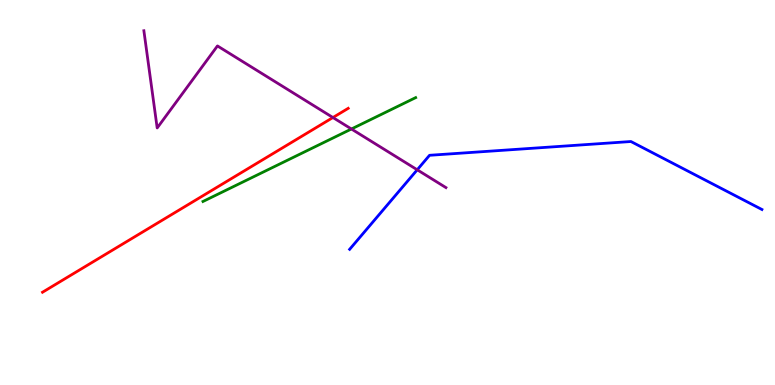[{'lines': ['blue', 'red'], 'intersections': []}, {'lines': ['green', 'red'], 'intersections': []}, {'lines': ['purple', 'red'], 'intersections': [{'x': 4.3, 'y': 6.95}]}, {'lines': ['blue', 'green'], 'intersections': []}, {'lines': ['blue', 'purple'], 'intersections': [{'x': 5.38, 'y': 5.59}]}, {'lines': ['green', 'purple'], 'intersections': [{'x': 4.53, 'y': 6.65}]}]